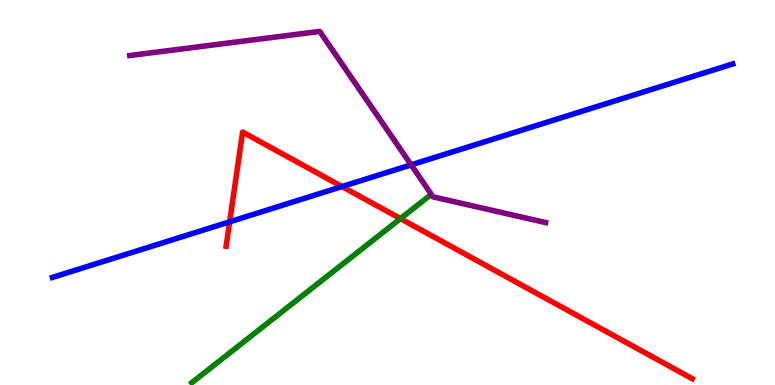[{'lines': ['blue', 'red'], 'intersections': [{'x': 2.96, 'y': 4.24}, {'x': 4.41, 'y': 5.15}]}, {'lines': ['green', 'red'], 'intersections': [{'x': 5.17, 'y': 4.32}]}, {'lines': ['purple', 'red'], 'intersections': []}, {'lines': ['blue', 'green'], 'intersections': []}, {'lines': ['blue', 'purple'], 'intersections': [{'x': 5.31, 'y': 5.72}]}, {'lines': ['green', 'purple'], 'intersections': []}]